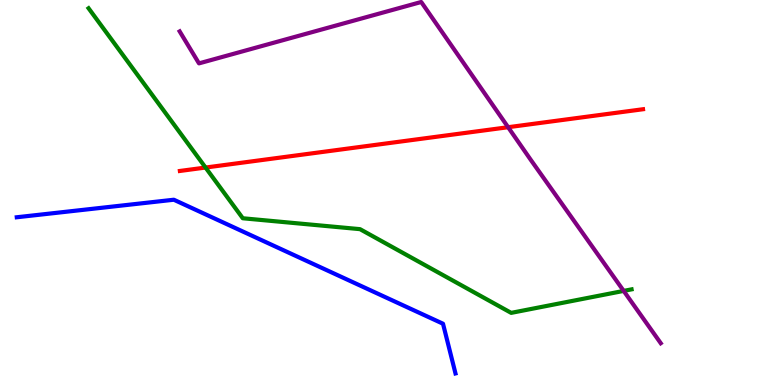[{'lines': ['blue', 'red'], 'intersections': []}, {'lines': ['green', 'red'], 'intersections': [{'x': 2.65, 'y': 5.65}]}, {'lines': ['purple', 'red'], 'intersections': [{'x': 6.56, 'y': 6.7}]}, {'lines': ['blue', 'green'], 'intersections': []}, {'lines': ['blue', 'purple'], 'intersections': []}, {'lines': ['green', 'purple'], 'intersections': [{'x': 8.05, 'y': 2.44}]}]